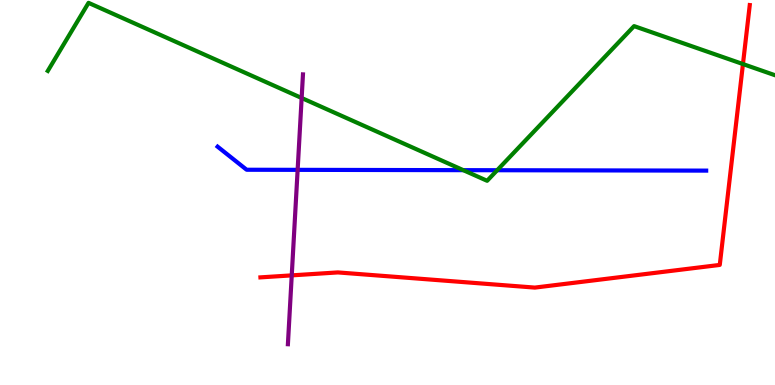[{'lines': ['blue', 'red'], 'intersections': []}, {'lines': ['green', 'red'], 'intersections': [{'x': 9.59, 'y': 8.34}]}, {'lines': ['purple', 'red'], 'intersections': [{'x': 3.76, 'y': 2.85}]}, {'lines': ['blue', 'green'], 'intersections': [{'x': 5.98, 'y': 5.58}, {'x': 6.42, 'y': 5.58}]}, {'lines': ['blue', 'purple'], 'intersections': [{'x': 3.84, 'y': 5.59}]}, {'lines': ['green', 'purple'], 'intersections': [{'x': 3.89, 'y': 7.45}]}]